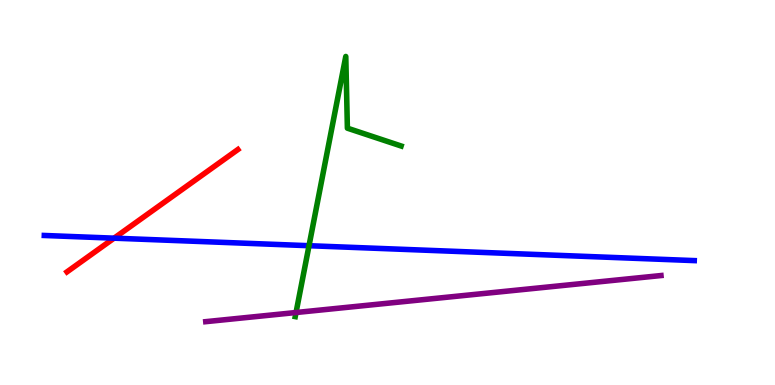[{'lines': ['blue', 'red'], 'intersections': [{'x': 1.47, 'y': 3.81}]}, {'lines': ['green', 'red'], 'intersections': []}, {'lines': ['purple', 'red'], 'intersections': []}, {'lines': ['blue', 'green'], 'intersections': [{'x': 3.99, 'y': 3.62}]}, {'lines': ['blue', 'purple'], 'intersections': []}, {'lines': ['green', 'purple'], 'intersections': [{'x': 3.82, 'y': 1.88}]}]